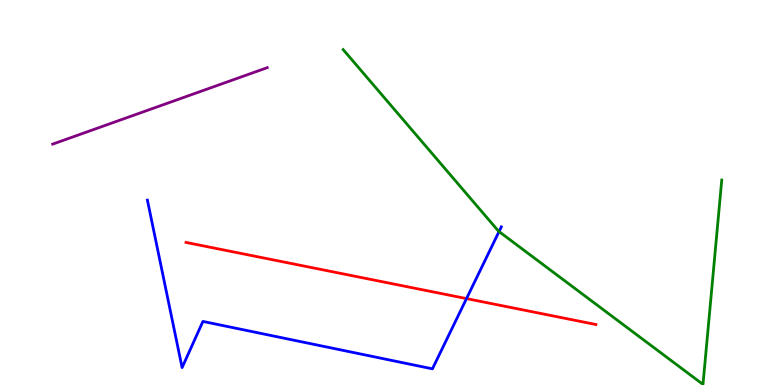[{'lines': ['blue', 'red'], 'intersections': [{'x': 6.02, 'y': 2.24}]}, {'lines': ['green', 'red'], 'intersections': []}, {'lines': ['purple', 'red'], 'intersections': []}, {'lines': ['blue', 'green'], 'intersections': [{'x': 6.44, 'y': 3.99}]}, {'lines': ['blue', 'purple'], 'intersections': []}, {'lines': ['green', 'purple'], 'intersections': []}]